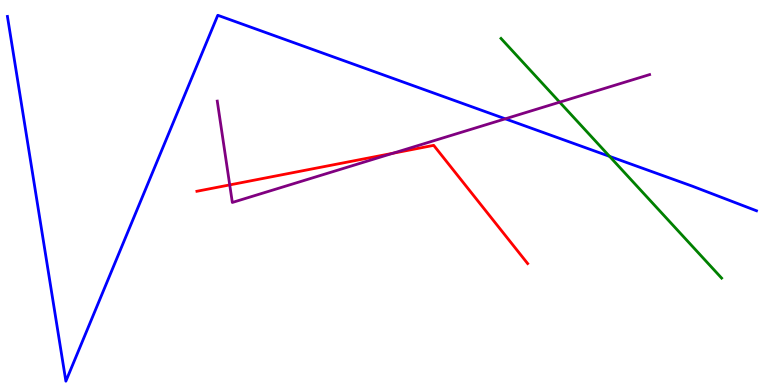[{'lines': ['blue', 'red'], 'intersections': []}, {'lines': ['green', 'red'], 'intersections': []}, {'lines': ['purple', 'red'], 'intersections': [{'x': 2.96, 'y': 5.2}, {'x': 5.07, 'y': 6.02}]}, {'lines': ['blue', 'green'], 'intersections': [{'x': 7.87, 'y': 5.94}]}, {'lines': ['blue', 'purple'], 'intersections': [{'x': 6.52, 'y': 6.91}]}, {'lines': ['green', 'purple'], 'intersections': [{'x': 7.22, 'y': 7.35}]}]